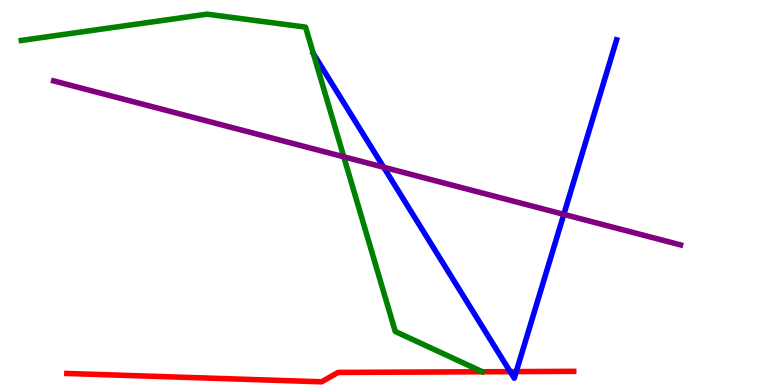[{'lines': ['blue', 'red'], 'intersections': [{'x': 6.58, 'y': 0.347}, {'x': 6.66, 'y': 0.348}]}, {'lines': ['green', 'red'], 'intersections': []}, {'lines': ['purple', 'red'], 'intersections': []}, {'lines': ['blue', 'green'], 'intersections': [{'x': 4.04, 'y': 8.6}]}, {'lines': ['blue', 'purple'], 'intersections': [{'x': 4.95, 'y': 5.66}, {'x': 7.28, 'y': 4.43}]}, {'lines': ['green', 'purple'], 'intersections': [{'x': 4.44, 'y': 5.93}]}]